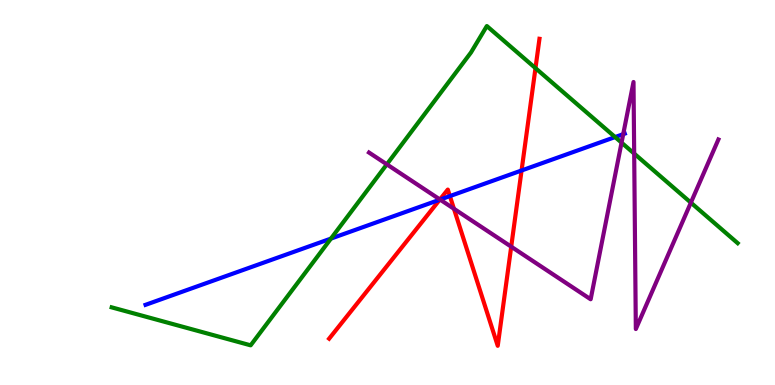[{'lines': ['blue', 'red'], 'intersections': [{'x': 5.67, 'y': 4.81}, {'x': 5.81, 'y': 4.91}, {'x': 6.73, 'y': 5.57}]}, {'lines': ['green', 'red'], 'intersections': [{'x': 6.91, 'y': 8.23}]}, {'lines': ['purple', 'red'], 'intersections': [{'x': 5.68, 'y': 4.82}, {'x': 5.86, 'y': 4.58}, {'x': 6.6, 'y': 3.59}]}, {'lines': ['blue', 'green'], 'intersections': [{'x': 4.27, 'y': 3.8}, {'x': 7.94, 'y': 6.44}]}, {'lines': ['blue', 'purple'], 'intersections': [{'x': 5.68, 'y': 4.82}, {'x': 8.04, 'y': 6.52}]}, {'lines': ['green', 'purple'], 'intersections': [{'x': 4.99, 'y': 5.73}, {'x': 8.02, 'y': 6.29}, {'x': 8.18, 'y': 6.01}, {'x': 8.91, 'y': 4.74}]}]